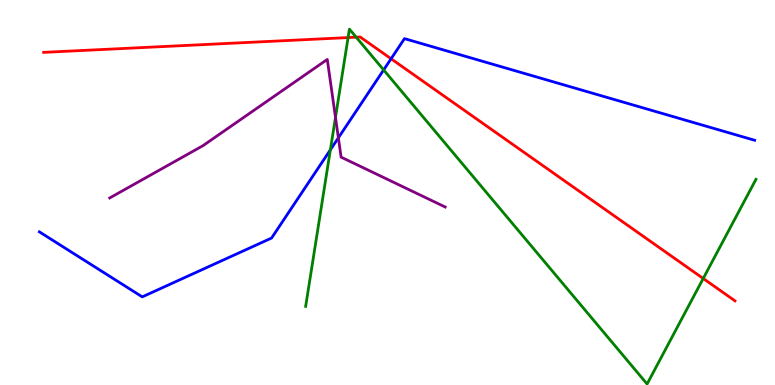[{'lines': ['blue', 'red'], 'intersections': [{'x': 5.05, 'y': 8.47}]}, {'lines': ['green', 'red'], 'intersections': [{'x': 4.49, 'y': 9.02}, {'x': 4.6, 'y': 9.03}, {'x': 9.07, 'y': 2.77}]}, {'lines': ['purple', 'red'], 'intersections': []}, {'lines': ['blue', 'green'], 'intersections': [{'x': 4.26, 'y': 6.11}, {'x': 4.95, 'y': 8.18}]}, {'lines': ['blue', 'purple'], 'intersections': [{'x': 4.37, 'y': 6.42}]}, {'lines': ['green', 'purple'], 'intersections': [{'x': 4.33, 'y': 6.95}]}]